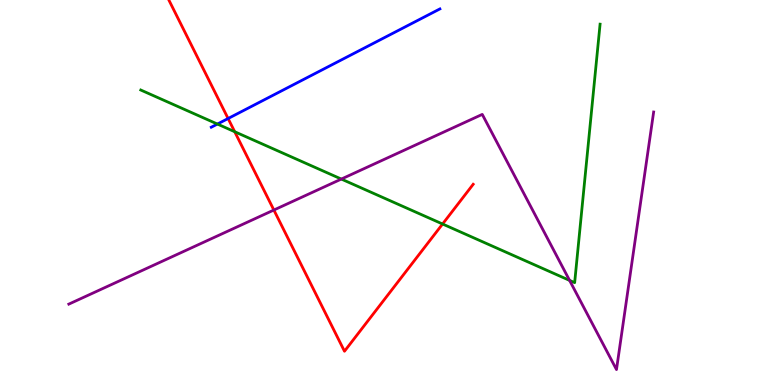[{'lines': ['blue', 'red'], 'intersections': [{'x': 2.94, 'y': 6.92}]}, {'lines': ['green', 'red'], 'intersections': [{'x': 3.03, 'y': 6.58}, {'x': 5.71, 'y': 4.18}]}, {'lines': ['purple', 'red'], 'intersections': [{'x': 3.53, 'y': 4.54}]}, {'lines': ['blue', 'green'], 'intersections': [{'x': 2.81, 'y': 6.78}]}, {'lines': ['blue', 'purple'], 'intersections': []}, {'lines': ['green', 'purple'], 'intersections': [{'x': 4.4, 'y': 5.35}, {'x': 7.35, 'y': 2.72}]}]